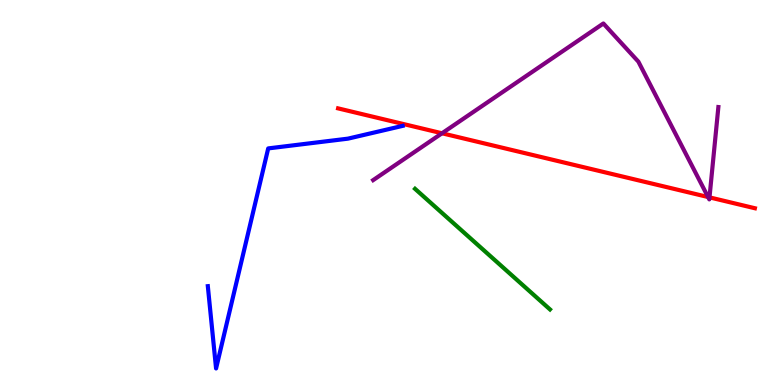[{'lines': ['blue', 'red'], 'intersections': []}, {'lines': ['green', 'red'], 'intersections': []}, {'lines': ['purple', 'red'], 'intersections': [{'x': 5.7, 'y': 6.54}, {'x': 9.14, 'y': 4.88}, {'x': 9.15, 'y': 4.87}]}, {'lines': ['blue', 'green'], 'intersections': []}, {'lines': ['blue', 'purple'], 'intersections': []}, {'lines': ['green', 'purple'], 'intersections': []}]